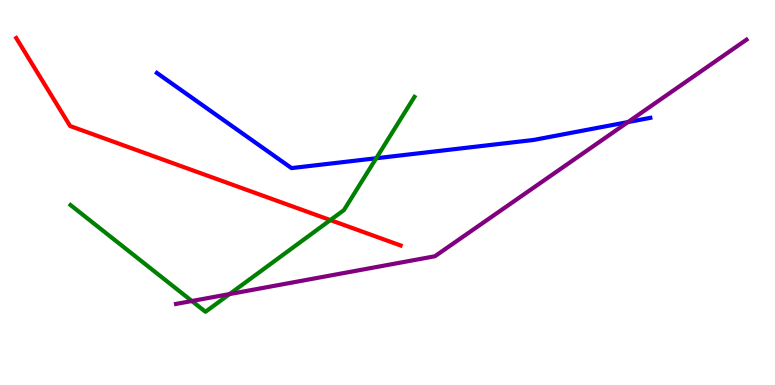[{'lines': ['blue', 'red'], 'intersections': []}, {'lines': ['green', 'red'], 'intersections': [{'x': 4.26, 'y': 4.28}]}, {'lines': ['purple', 'red'], 'intersections': []}, {'lines': ['blue', 'green'], 'intersections': [{'x': 4.85, 'y': 5.89}]}, {'lines': ['blue', 'purple'], 'intersections': [{'x': 8.1, 'y': 6.83}]}, {'lines': ['green', 'purple'], 'intersections': [{'x': 2.48, 'y': 2.18}, {'x': 2.96, 'y': 2.36}]}]